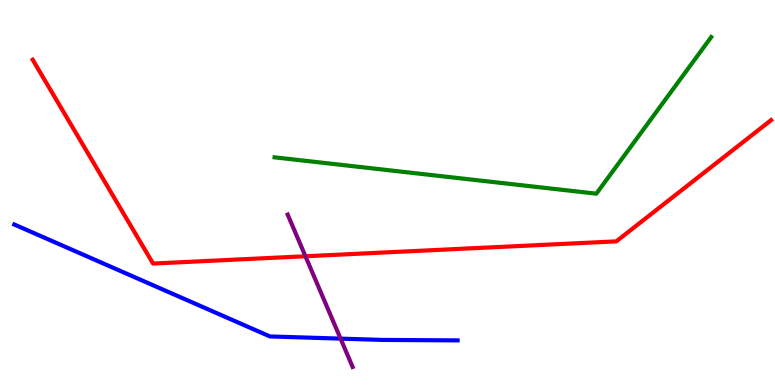[{'lines': ['blue', 'red'], 'intersections': []}, {'lines': ['green', 'red'], 'intersections': []}, {'lines': ['purple', 'red'], 'intersections': [{'x': 3.94, 'y': 3.34}]}, {'lines': ['blue', 'green'], 'intersections': []}, {'lines': ['blue', 'purple'], 'intersections': [{'x': 4.39, 'y': 1.2}]}, {'lines': ['green', 'purple'], 'intersections': []}]